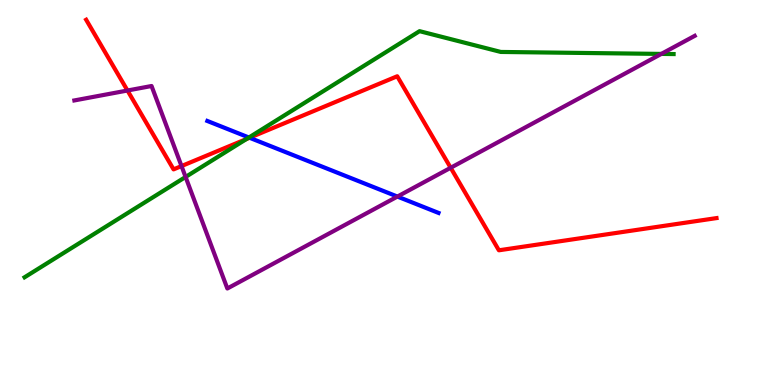[{'lines': ['blue', 'red'], 'intersections': [{'x': 3.22, 'y': 6.42}]}, {'lines': ['green', 'red'], 'intersections': [{'x': 3.18, 'y': 6.39}]}, {'lines': ['purple', 'red'], 'intersections': [{'x': 1.64, 'y': 7.65}, {'x': 2.34, 'y': 5.69}, {'x': 5.82, 'y': 5.64}]}, {'lines': ['blue', 'green'], 'intersections': [{'x': 3.21, 'y': 6.43}]}, {'lines': ['blue', 'purple'], 'intersections': [{'x': 5.13, 'y': 4.89}]}, {'lines': ['green', 'purple'], 'intersections': [{'x': 2.39, 'y': 5.4}, {'x': 8.53, 'y': 8.6}]}]